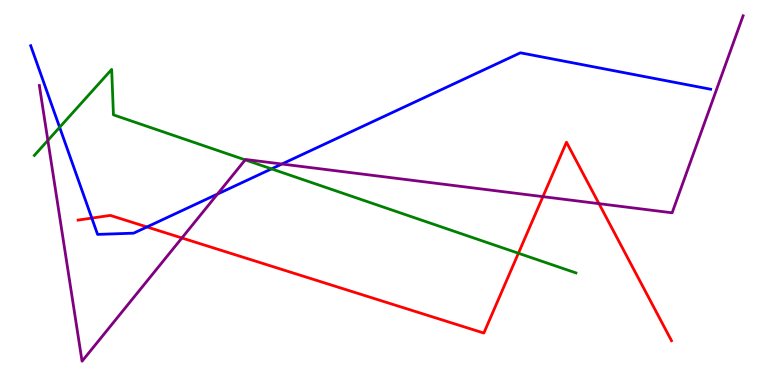[{'lines': ['blue', 'red'], 'intersections': [{'x': 1.18, 'y': 4.34}, {'x': 1.9, 'y': 4.11}]}, {'lines': ['green', 'red'], 'intersections': [{'x': 6.69, 'y': 3.42}]}, {'lines': ['purple', 'red'], 'intersections': [{'x': 2.35, 'y': 3.82}, {'x': 7.01, 'y': 4.89}, {'x': 7.73, 'y': 4.71}]}, {'lines': ['blue', 'green'], 'intersections': [{'x': 0.769, 'y': 6.69}, {'x': 3.5, 'y': 5.61}]}, {'lines': ['blue', 'purple'], 'intersections': [{'x': 2.81, 'y': 4.96}, {'x': 3.64, 'y': 5.74}]}, {'lines': ['green', 'purple'], 'intersections': [{'x': 0.617, 'y': 6.35}, {'x': 3.16, 'y': 5.85}]}]